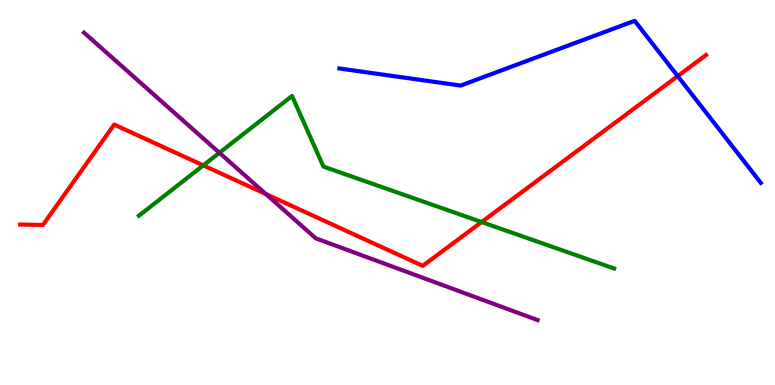[{'lines': ['blue', 'red'], 'intersections': [{'x': 8.74, 'y': 8.02}]}, {'lines': ['green', 'red'], 'intersections': [{'x': 2.62, 'y': 5.7}, {'x': 6.21, 'y': 4.23}]}, {'lines': ['purple', 'red'], 'intersections': [{'x': 3.43, 'y': 4.96}]}, {'lines': ['blue', 'green'], 'intersections': []}, {'lines': ['blue', 'purple'], 'intersections': []}, {'lines': ['green', 'purple'], 'intersections': [{'x': 2.83, 'y': 6.03}]}]